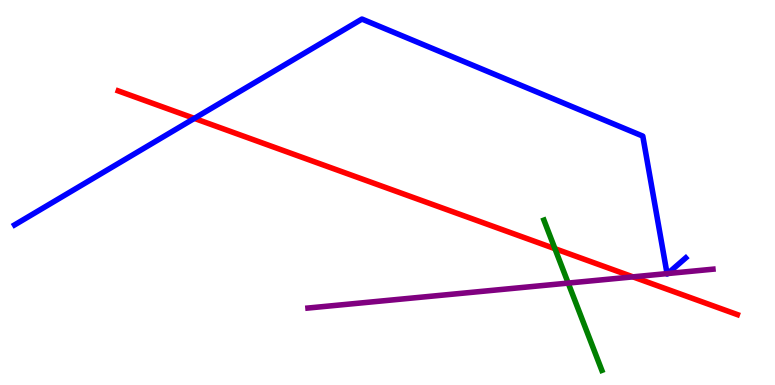[{'lines': ['blue', 'red'], 'intersections': [{'x': 2.51, 'y': 6.92}]}, {'lines': ['green', 'red'], 'intersections': [{'x': 7.16, 'y': 3.54}]}, {'lines': ['purple', 'red'], 'intersections': [{'x': 8.17, 'y': 2.81}]}, {'lines': ['blue', 'green'], 'intersections': []}, {'lines': ['blue', 'purple'], 'intersections': [{'x': 8.61, 'y': 2.89}, {'x': 8.62, 'y': 2.9}]}, {'lines': ['green', 'purple'], 'intersections': [{'x': 7.33, 'y': 2.65}]}]